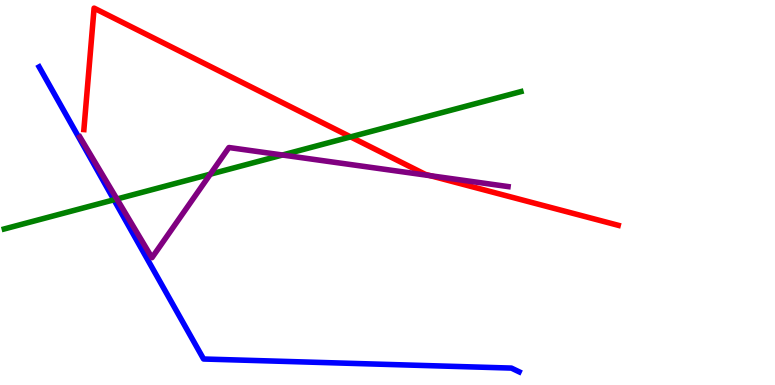[{'lines': ['blue', 'red'], 'intersections': []}, {'lines': ['green', 'red'], 'intersections': [{'x': 4.52, 'y': 6.44}]}, {'lines': ['purple', 'red'], 'intersections': [{'x': 5.55, 'y': 5.44}]}, {'lines': ['blue', 'green'], 'intersections': [{'x': 1.47, 'y': 4.81}]}, {'lines': ['blue', 'purple'], 'intersections': []}, {'lines': ['green', 'purple'], 'intersections': [{'x': 1.51, 'y': 4.83}, {'x': 2.71, 'y': 5.48}, {'x': 3.64, 'y': 5.97}]}]